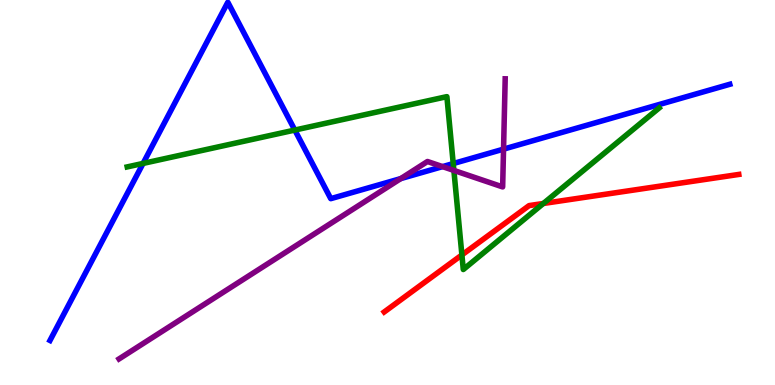[{'lines': ['blue', 'red'], 'intersections': []}, {'lines': ['green', 'red'], 'intersections': [{'x': 5.96, 'y': 3.38}, {'x': 7.01, 'y': 4.71}]}, {'lines': ['purple', 'red'], 'intersections': []}, {'lines': ['blue', 'green'], 'intersections': [{'x': 1.85, 'y': 5.76}, {'x': 3.8, 'y': 6.62}, {'x': 5.85, 'y': 5.75}]}, {'lines': ['blue', 'purple'], 'intersections': [{'x': 5.17, 'y': 5.36}, {'x': 5.71, 'y': 5.67}, {'x': 6.5, 'y': 6.13}]}, {'lines': ['green', 'purple'], 'intersections': [{'x': 5.86, 'y': 5.57}]}]